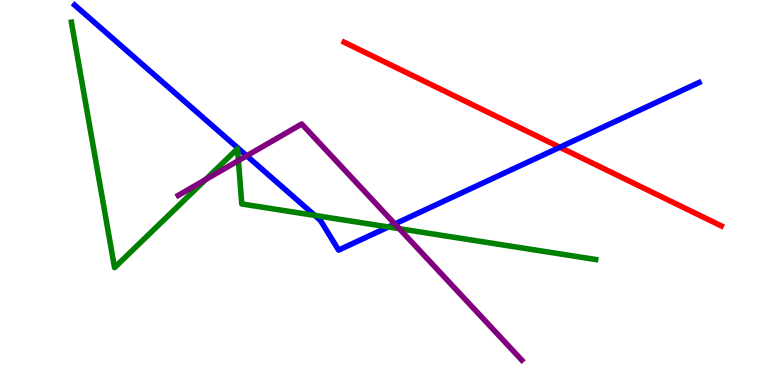[{'lines': ['blue', 'red'], 'intersections': [{'x': 7.22, 'y': 6.18}]}, {'lines': ['green', 'red'], 'intersections': []}, {'lines': ['purple', 'red'], 'intersections': []}, {'lines': ['blue', 'green'], 'intersections': [{'x': 4.06, 'y': 4.4}, {'x': 5.01, 'y': 4.1}]}, {'lines': ['blue', 'purple'], 'intersections': [{'x': 3.18, 'y': 5.95}, {'x': 5.1, 'y': 4.18}]}, {'lines': ['green', 'purple'], 'intersections': [{'x': 2.65, 'y': 5.33}, {'x': 3.08, 'y': 5.83}, {'x': 5.15, 'y': 4.06}]}]